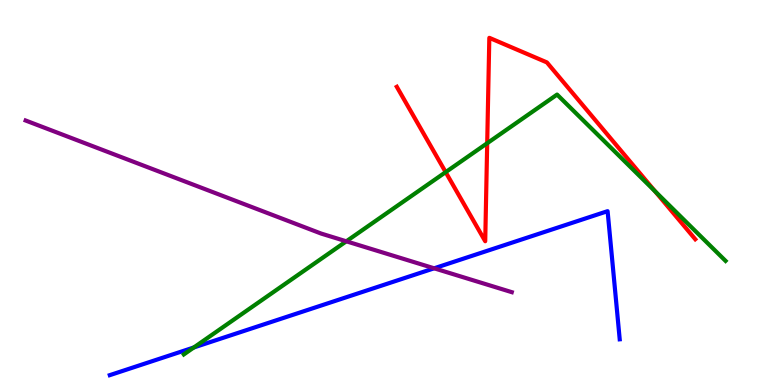[{'lines': ['blue', 'red'], 'intersections': []}, {'lines': ['green', 'red'], 'intersections': [{'x': 5.75, 'y': 5.53}, {'x': 6.29, 'y': 6.28}, {'x': 8.45, 'y': 5.04}]}, {'lines': ['purple', 'red'], 'intersections': []}, {'lines': ['blue', 'green'], 'intersections': [{'x': 2.5, 'y': 0.975}]}, {'lines': ['blue', 'purple'], 'intersections': [{'x': 5.6, 'y': 3.03}]}, {'lines': ['green', 'purple'], 'intersections': [{'x': 4.47, 'y': 3.73}]}]